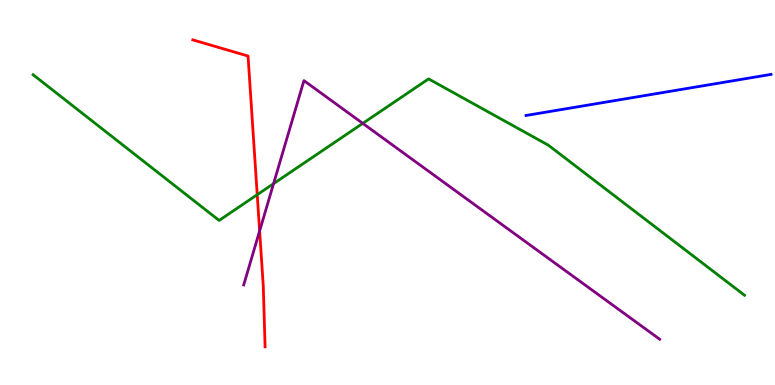[{'lines': ['blue', 'red'], 'intersections': []}, {'lines': ['green', 'red'], 'intersections': [{'x': 3.32, 'y': 4.94}]}, {'lines': ['purple', 'red'], 'intersections': [{'x': 3.35, 'y': 4.0}]}, {'lines': ['blue', 'green'], 'intersections': []}, {'lines': ['blue', 'purple'], 'intersections': []}, {'lines': ['green', 'purple'], 'intersections': [{'x': 3.53, 'y': 5.23}, {'x': 4.68, 'y': 6.8}]}]